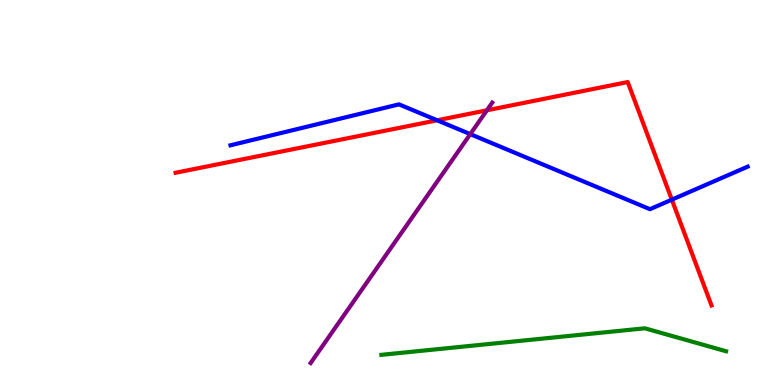[{'lines': ['blue', 'red'], 'intersections': [{'x': 5.64, 'y': 6.88}, {'x': 8.67, 'y': 4.81}]}, {'lines': ['green', 'red'], 'intersections': []}, {'lines': ['purple', 'red'], 'intersections': [{'x': 6.28, 'y': 7.13}]}, {'lines': ['blue', 'green'], 'intersections': []}, {'lines': ['blue', 'purple'], 'intersections': [{'x': 6.07, 'y': 6.52}]}, {'lines': ['green', 'purple'], 'intersections': []}]